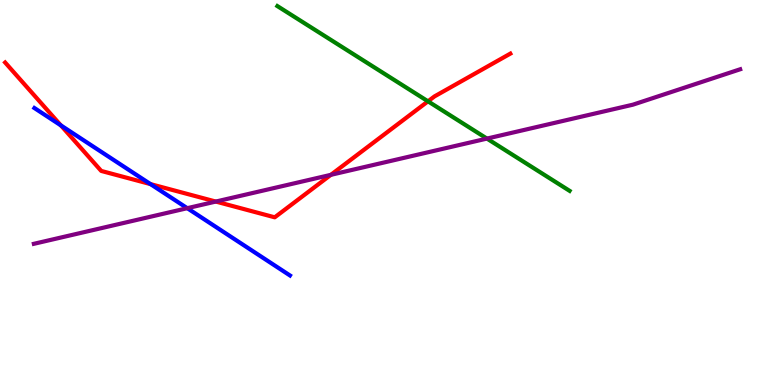[{'lines': ['blue', 'red'], 'intersections': [{'x': 0.785, 'y': 6.74}, {'x': 1.94, 'y': 5.22}]}, {'lines': ['green', 'red'], 'intersections': [{'x': 5.52, 'y': 7.37}]}, {'lines': ['purple', 'red'], 'intersections': [{'x': 2.78, 'y': 4.76}, {'x': 4.27, 'y': 5.46}]}, {'lines': ['blue', 'green'], 'intersections': []}, {'lines': ['blue', 'purple'], 'intersections': [{'x': 2.42, 'y': 4.59}]}, {'lines': ['green', 'purple'], 'intersections': [{'x': 6.28, 'y': 6.4}]}]